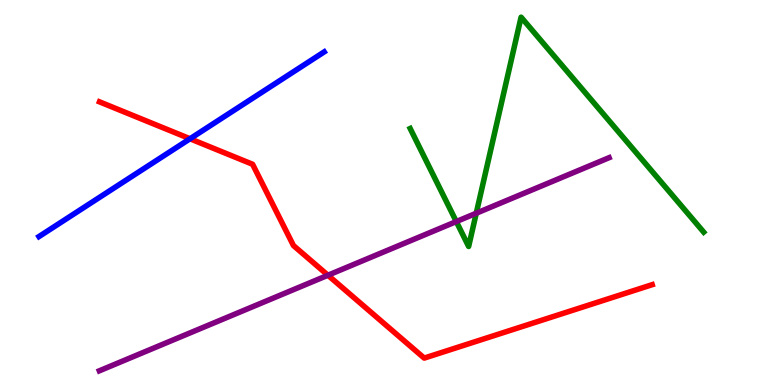[{'lines': ['blue', 'red'], 'intersections': [{'x': 2.45, 'y': 6.4}]}, {'lines': ['green', 'red'], 'intersections': []}, {'lines': ['purple', 'red'], 'intersections': [{'x': 4.23, 'y': 2.85}]}, {'lines': ['blue', 'green'], 'intersections': []}, {'lines': ['blue', 'purple'], 'intersections': []}, {'lines': ['green', 'purple'], 'intersections': [{'x': 5.89, 'y': 4.25}, {'x': 6.15, 'y': 4.46}]}]